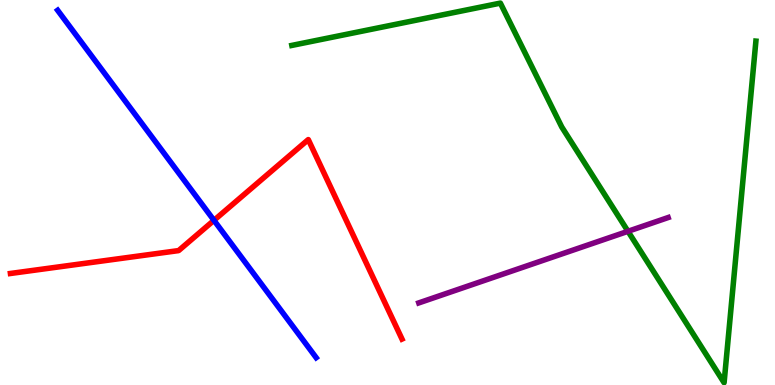[{'lines': ['blue', 'red'], 'intersections': [{'x': 2.76, 'y': 4.28}]}, {'lines': ['green', 'red'], 'intersections': []}, {'lines': ['purple', 'red'], 'intersections': []}, {'lines': ['blue', 'green'], 'intersections': []}, {'lines': ['blue', 'purple'], 'intersections': []}, {'lines': ['green', 'purple'], 'intersections': [{'x': 8.1, 'y': 3.99}]}]